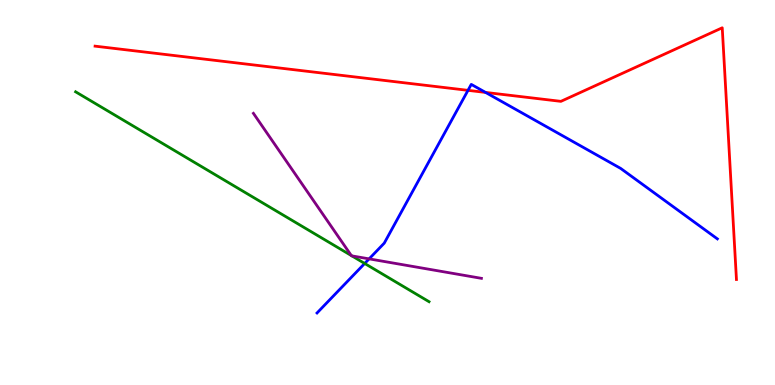[{'lines': ['blue', 'red'], 'intersections': [{'x': 6.04, 'y': 7.65}, {'x': 6.27, 'y': 7.6}]}, {'lines': ['green', 'red'], 'intersections': []}, {'lines': ['purple', 'red'], 'intersections': []}, {'lines': ['blue', 'green'], 'intersections': [{'x': 4.71, 'y': 3.16}]}, {'lines': ['blue', 'purple'], 'intersections': [{'x': 4.76, 'y': 3.28}]}, {'lines': ['green', 'purple'], 'intersections': [{'x': 4.53, 'y': 3.36}, {'x': 4.54, 'y': 3.35}]}]